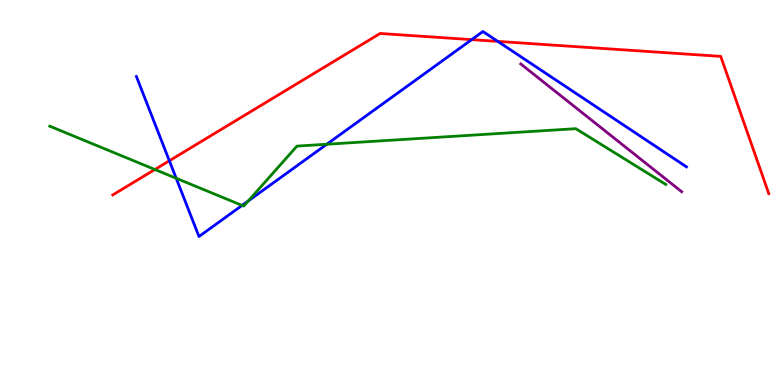[{'lines': ['blue', 'red'], 'intersections': [{'x': 2.19, 'y': 5.82}, {'x': 6.09, 'y': 8.97}, {'x': 6.42, 'y': 8.92}]}, {'lines': ['green', 'red'], 'intersections': [{'x': 2.0, 'y': 5.6}]}, {'lines': ['purple', 'red'], 'intersections': []}, {'lines': ['blue', 'green'], 'intersections': [{'x': 2.27, 'y': 5.37}, {'x': 3.12, 'y': 4.66}, {'x': 3.2, 'y': 4.78}, {'x': 4.22, 'y': 6.25}]}, {'lines': ['blue', 'purple'], 'intersections': []}, {'lines': ['green', 'purple'], 'intersections': []}]